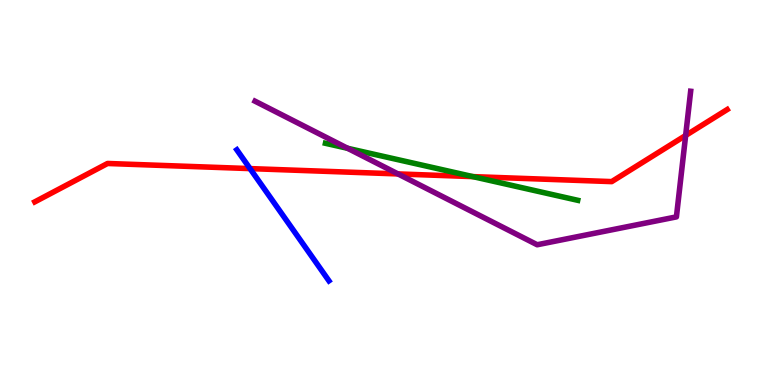[{'lines': ['blue', 'red'], 'intersections': [{'x': 3.23, 'y': 5.62}]}, {'lines': ['green', 'red'], 'intersections': [{'x': 6.1, 'y': 5.41}]}, {'lines': ['purple', 'red'], 'intersections': [{'x': 5.14, 'y': 5.48}, {'x': 8.85, 'y': 6.48}]}, {'lines': ['blue', 'green'], 'intersections': []}, {'lines': ['blue', 'purple'], 'intersections': []}, {'lines': ['green', 'purple'], 'intersections': [{'x': 4.49, 'y': 6.15}]}]